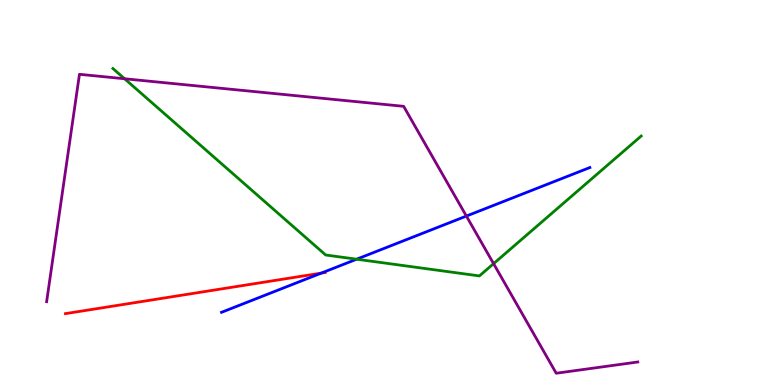[{'lines': ['blue', 'red'], 'intersections': [{'x': 4.15, 'y': 2.91}]}, {'lines': ['green', 'red'], 'intersections': []}, {'lines': ['purple', 'red'], 'intersections': []}, {'lines': ['blue', 'green'], 'intersections': [{'x': 4.6, 'y': 3.27}]}, {'lines': ['blue', 'purple'], 'intersections': [{'x': 6.02, 'y': 4.39}]}, {'lines': ['green', 'purple'], 'intersections': [{'x': 1.61, 'y': 7.95}, {'x': 6.37, 'y': 3.15}]}]